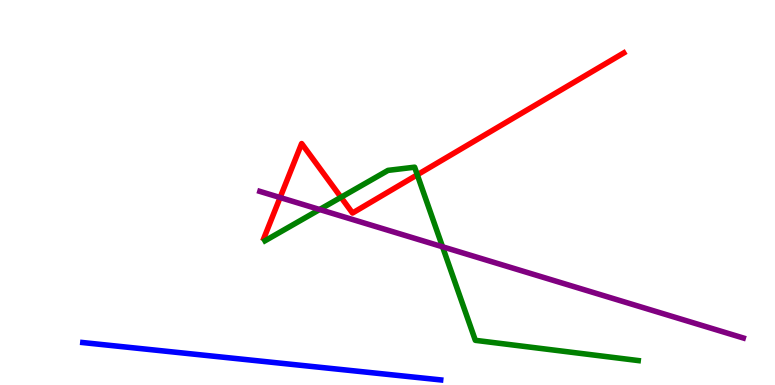[{'lines': ['blue', 'red'], 'intersections': []}, {'lines': ['green', 'red'], 'intersections': [{'x': 4.4, 'y': 4.88}, {'x': 5.38, 'y': 5.46}]}, {'lines': ['purple', 'red'], 'intersections': [{'x': 3.61, 'y': 4.87}]}, {'lines': ['blue', 'green'], 'intersections': []}, {'lines': ['blue', 'purple'], 'intersections': []}, {'lines': ['green', 'purple'], 'intersections': [{'x': 4.12, 'y': 4.56}, {'x': 5.71, 'y': 3.59}]}]